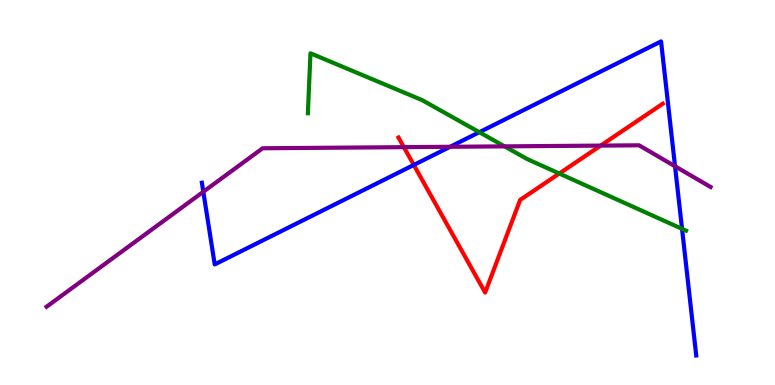[{'lines': ['blue', 'red'], 'intersections': [{'x': 5.34, 'y': 5.72}]}, {'lines': ['green', 'red'], 'intersections': [{'x': 7.22, 'y': 5.49}]}, {'lines': ['purple', 'red'], 'intersections': [{'x': 5.21, 'y': 6.18}, {'x': 7.75, 'y': 6.22}]}, {'lines': ['blue', 'green'], 'intersections': [{'x': 6.18, 'y': 6.57}, {'x': 8.8, 'y': 4.06}]}, {'lines': ['blue', 'purple'], 'intersections': [{'x': 2.62, 'y': 5.02}, {'x': 5.81, 'y': 6.19}, {'x': 8.71, 'y': 5.68}]}, {'lines': ['green', 'purple'], 'intersections': [{'x': 6.51, 'y': 6.2}]}]